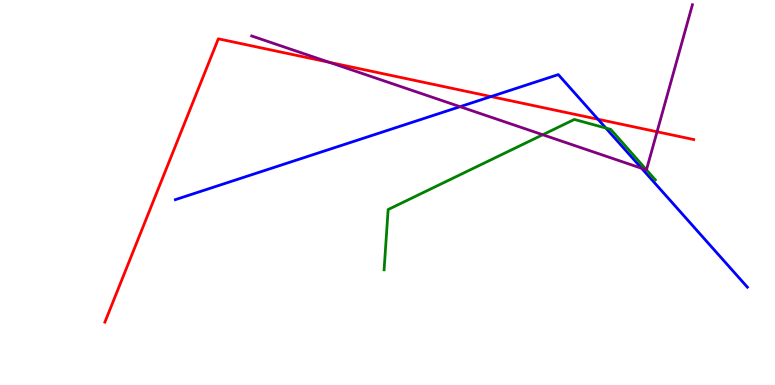[{'lines': ['blue', 'red'], 'intersections': [{'x': 6.34, 'y': 7.49}, {'x': 7.72, 'y': 6.9}]}, {'lines': ['green', 'red'], 'intersections': []}, {'lines': ['purple', 'red'], 'intersections': [{'x': 4.25, 'y': 8.38}, {'x': 8.48, 'y': 6.58}]}, {'lines': ['blue', 'green'], 'intersections': [{'x': 7.82, 'y': 6.67}]}, {'lines': ['blue', 'purple'], 'intersections': [{'x': 5.94, 'y': 7.23}, {'x': 8.28, 'y': 5.63}]}, {'lines': ['green', 'purple'], 'intersections': [{'x': 7.0, 'y': 6.5}, {'x': 8.34, 'y': 5.59}]}]